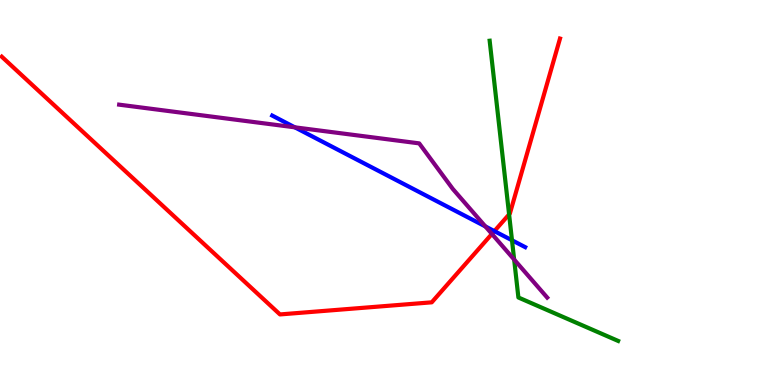[{'lines': ['blue', 'red'], 'intersections': [{'x': 6.38, 'y': 4.0}]}, {'lines': ['green', 'red'], 'intersections': [{'x': 6.57, 'y': 4.43}]}, {'lines': ['purple', 'red'], 'intersections': [{'x': 6.35, 'y': 3.92}]}, {'lines': ['blue', 'green'], 'intersections': [{'x': 6.61, 'y': 3.76}]}, {'lines': ['blue', 'purple'], 'intersections': [{'x': 3.8, 'y': 6.69}, {'x': 6.26, 'y': 4.12}]}, {'lines': ['green', 'purple'], 'intersections': [{'x': 6.63, 'y': 3.26}]}]